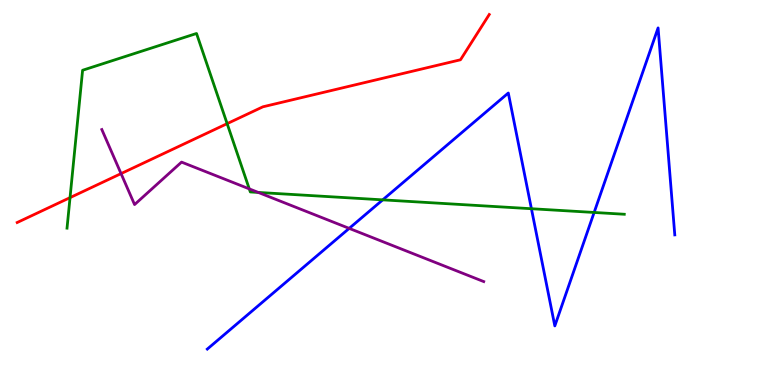[{'lines': ['blue', 'red'], 'intersections': []}, {'lines': ['green', 'red'], 'intersections': [{'x': 0.904, 'y': 4.87}, {'x': 2.93, 'y': 6.79}]}, {'lines': ['purple', 'red'], 'intersections': [{'x': 1.56, 'y': 5.49}]}, {'lines': ['blue', 'green'], 'intersections': [{'x': 4.94, 'y': 4.81}, {'x': 6.86, 'y': 4.58}, {'x': 7.67, 'y': 4.48}]}, {'lines': ['blue', 'purple'], 'intersections': [{'x': 4.51, 'y': 4.07}]}, {'lines': ['green', 'purple'], 'intersections': [{'x': 3.22, 'y': 5.09}, {'x': 3.33, 'y': 5.0}]}]